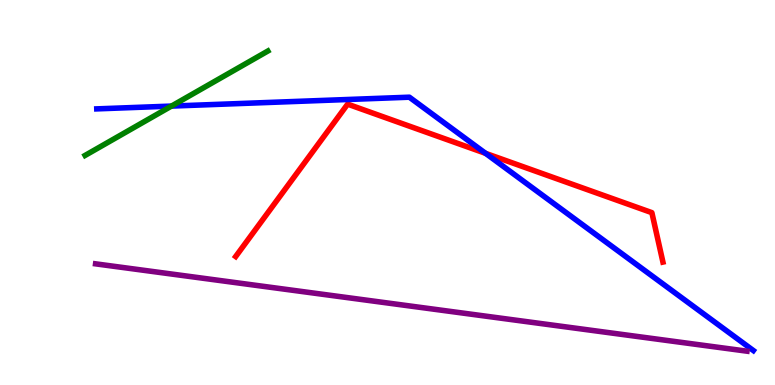[{'lines': ['blue', 'red'], 'intersections': [{'x': 6.27, 'y': 6.02}]}, {'lines': ['green', 'red'], 'intersections': []}, {'lines': ['purple', 'red'], 'intersections': []}, {'lines': ['blue', 'green'], 'intersections': [{'x': 2.21, 'y': 7.24}]}, {'lines': ['blue', 'purple'], 'intersections': []}, {'lines': ['green', 'purple'], 'intersections': []}]